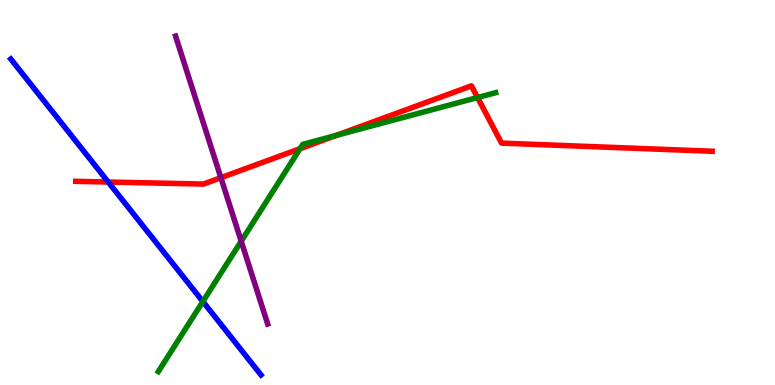[{'lines': ['blue', 'red'], 'intersections': [{'x': 1.4, 'y': 5.27}]}, {'lines': ['green', 'red'], 'intersections': [{'x': 3.87, 'y': 6.14}, {'x': 4.34, 'y': 6.48}, {'x': 6.16, 'y': 7.47}]}, {'lines': ['purple', 'red'], 'intersections': [{'x': 2.85, 'y': 5.38}]}, {'lines': ['blue', 'green'], 'intersections': [{'x': 2.62, 'y': 2.17}]}, {'lines': ['blue', 'purple'], 'intersections': []}, {'lines': ['green', 'purple'], 'intersections': [{'x': 3.11, 'y': 3.73}]}]